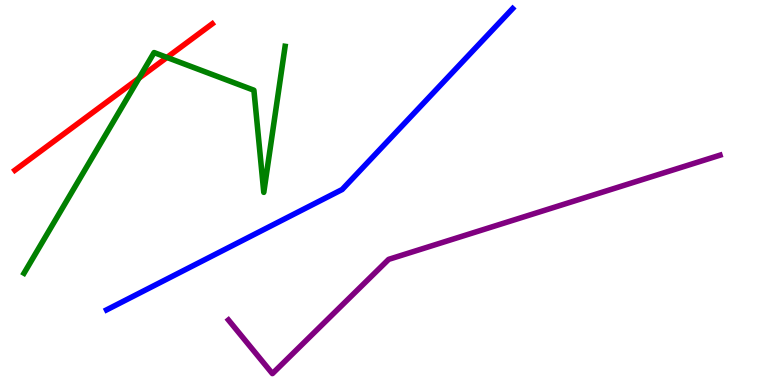[{'lines': ['blue', 'red'], 'intersections': []}, {'lines': ['green', 'red'], 'intersections': [{'x': 1.79, 'y': 7.97}, {'x': 2.15, 'y': 8.51}]}, {'lines': ['purple', 'red'], 'intersections': []}, {'lines': ['blue', 'green'], 'intersections': []}, {'lines': ['blue', 'purple'], 'intersections': []}, {'lines': ['green', 'purple'], 'intersections': []}]